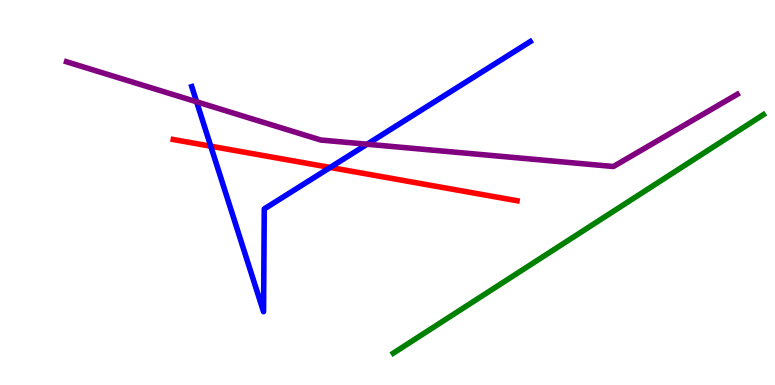[{'lines': ['blue', 'red'], 'intersections': [{'x': 2.72, 'y': 6.2}, {'x': 4.26, 'y': 5.65}]}, {'lines': ['green', 'red'], 'intersections': []}, {'lines': ['purple', 'red'], 'intersections': []}, {'lines': ['blue', 'green'], 'intersections': []}, {'lines': ['blue', 'purple'], 'intersections': [{'x': 2.54, 'y': 7.36}, {'x': 4.74, 'y': 6.25}]}, {'lines': ['green', 'purple'], 'intersections': []}]